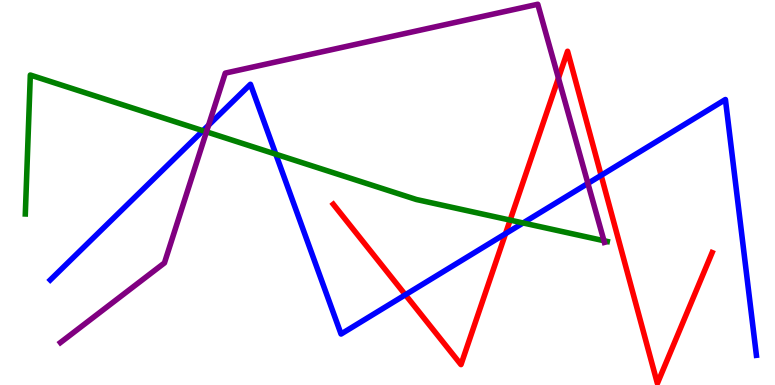[{'lines': ['blue', 'red'], 'intersections': [{'x': 5.23, 'y': 2.34}, {'x': 6.52, 'y': 3.93}, {'x': 7.76, 'y': 5.45}]}, {'lines': ['green', 'red'], 'intersections': [{'x': 6.58, 'y': 4.28}]}, {'lines': ['purple', 'red'], 'intersections': [{'x': 7.21, 'y': 7.97}]}, {'lines': ['blue', 'green'], 'intersections': [{'x': 2.62, 'y': 6.61}, {'x': 3.56, 'y': 6.0}, {'x': 6.75, 'y': 4.21}]}, {'lines': ['blue', 'purple'], 'intersections': [{'x': 2.69, 'y': 6.75}, {'x': 7.59, 'y': 5.24}]}, {'lines': ['green', 'purple'], 'intersections': [{'x': 2.66, 'y': 6.58}, {'x': 7.79, 'y': 3.75}]}]